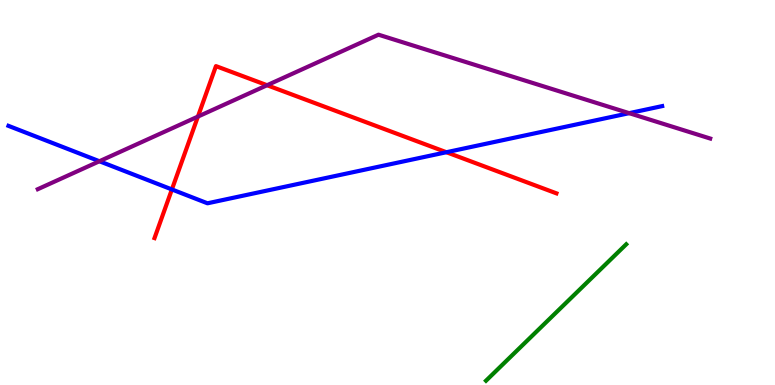[{'lines': ['blue', 'red'], 'intersections': [{'x': 2.22, 'y': 5.08}, {'x': 5.76, 'y': 6.05}]}, {'lines': ['green', 'red'], 'intersections': []}, {'lines': ['purple', 'red'], 'intersections': [{'x': 2.55, 'y': 6.97}, {'x': 3.45, 'y': 7.79}]}, {'lines': ['blue', 'green'], 'intersections': []}, {'lines': ['blue', 'purple'], 'intersections': [{'x': 1.28, 'y': 5.81}, {'x': 8.12, 'y': 7.06}]}, {'lines': ['green', 'purple'], 'intersections': []}]